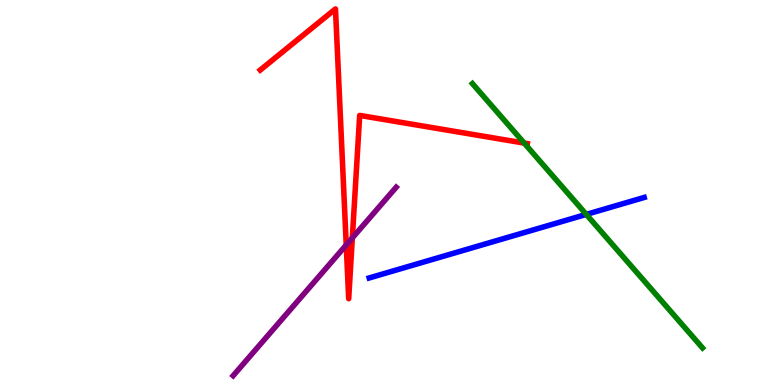[{'lines': ['blue', 'red'], 'intersections': []}, {'lines': ['green', 'red'], 'intersections': [{'x': 6.76, 'y': 6.28}]}, {'lines': ['purple', 'red'], 'intersections': [{'x': 4.47, 'y': 3.64}, {'x': 4.55, 'y': 3.82}]}, {'lines': ['blue', 'green'], 'intersections': [{'x': 7.56, 'y': 4.43}]}, {'lines': ['blue', 'purple'], 'intersections': []}, {'lines': ['green', 'purple'], 'intersections': []}]